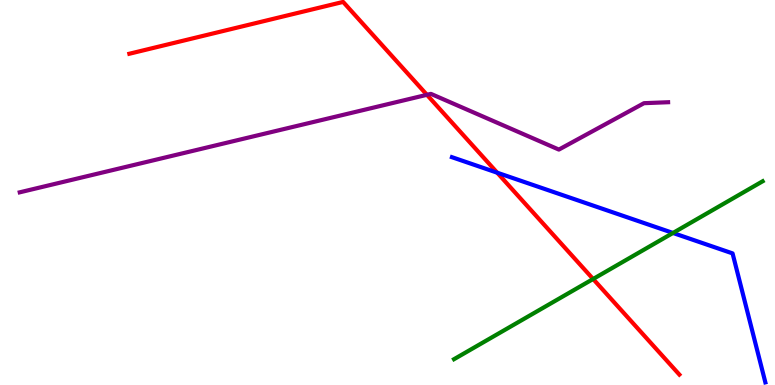[{'lines': ['blue', 'red'], 'intersections': [{'x': 6.42, 'y': 5.51}]}, {'lines': ['green', 'red'], 'intersections': [{'x': 7.65, 'y': 2.75}]}, {'lines': ['purple', 'red'], 'intersections': [{'x': 5.51, 'y': 7.54}]}, {'lines': ['blue', 'green'], 'intersections': [{'x': 8.68, 'y': 3.95}]}, {'lines': ['blue', 'purple'], 'intersections': []}, {'lines': ['green', 'purple'], 'intersections': []}]